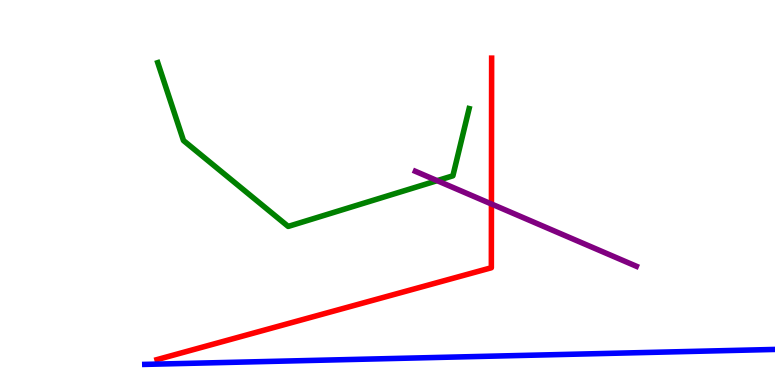[{'lines': ['blue', 'red'], 'intersections': []}, {'lines': ['green', 'red'], 'intersections': []}, {'lines': ['purple', 'red'], 'intersections': [{'x': 6.34, 'y': 4.7}]}, {'lines': ['blue', 'green'], 'intersections': []}, {'lines': ['blue', 'purple'], 'intersections': []}, {'lines': ['green', 'purple'], 'intersections': [{'x': 5.64, 'y': 5.31}]}]